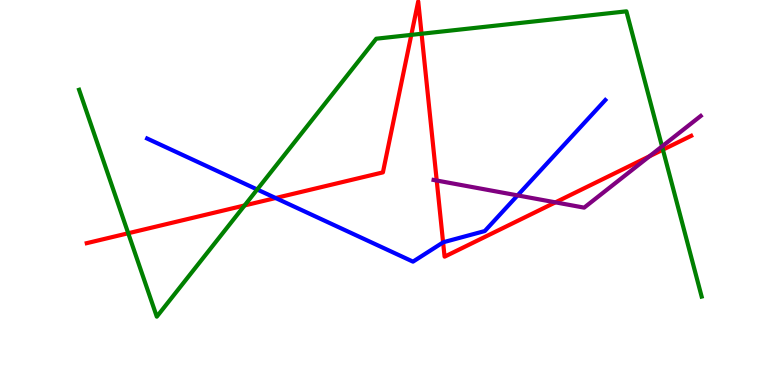[{'lines': ['blue', 'red'], 'intersections': [{'x': 3.56, 'y': 4.86}, {'x': 5.72, 'y': 3.7}]}, {'lines': ['green', 'red'], 'intersections': [{'x': 1.65, 'y': 3.94}, {'x': 3.16, 'y': 4.66}, {'x': 5.31, 'y': 9.09}, {'x': 5.44, 'y': 9.12}, {'x': 8.55, 'y': 6.11}]}, {'lines': ['purple', 'red'], 'intersections': [{'x': 5.64, 'y': 5.31}, {'x': 7.17, 'y': 4.74}, {'x': 8.38, 'y': 5.94}]}, {'lines': ['blue', 'green'], 'intersections': [{'x': 3.32, 'y': 5.08}]}, {'lines': ['blue', 'purple'], 'intersections': [{'x': 6.68, 'y': 4.92}]}, {'lines': ['green', 'purple'], 'intersections': [{'x': 8.54, 'y': 6.2}]}]